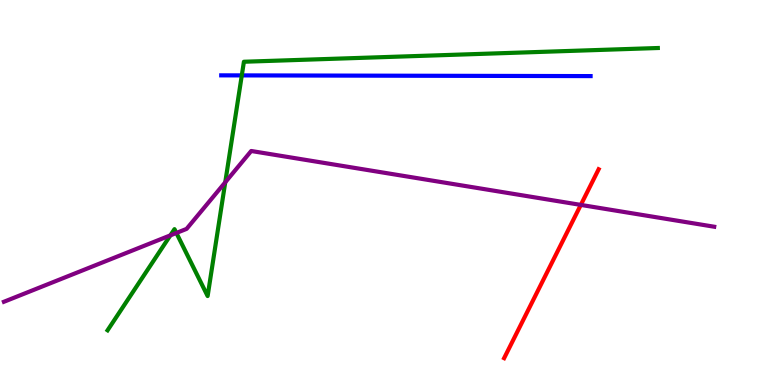[{'lines': ['blue', 'red'], 'intersections': []}, {'lines': ['green', 'red'], 'intersections': []}, {'lines': ['purple', 'red'], 'intersections': [{'x': 7.49, 'y': 4.68}]}, {'lines': ['blue', 'green'], 'intersections': [{'x': 3.12, 'y': 8.04}]}, {'lines': ['blue', 'purple'], 'intersections': []}, {'lines': ['green', 'purple'], 'intersections': [{'x': 2.2, 'y': 3.89}, {'x': 2.28, 'y': 3.95}, {'x': 2.91, 'y': 5.27}]}]